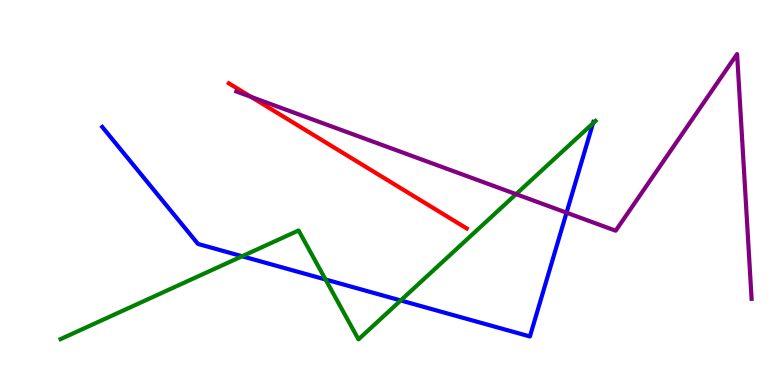[{'lines': ['blue', 'red'], 'intersections': []}, {'lines': ['green', 'red'], 'intersections': []}, {'lines': ['purple', 'red'], 'intersections': [{'x': 3.24, 'y': 7.48}]}, {'lines': ['blue', 'green'], 'intersections': [{'x': 3.12, 'y': 3.34}, {'x': 4.2, 'y': 2.74}, {'x': 5.17, 'y': 2.2}, {'x': 7.65, 'y': 6.8}]}, {'lines': ['blue', 'purple'], 'intersections': [{'x': 7.31, 'y': 4.48}]}, {'lines': ['green', 'purple'], 'intersections': [{'x': 6.66, 'y': 4.96}]}]